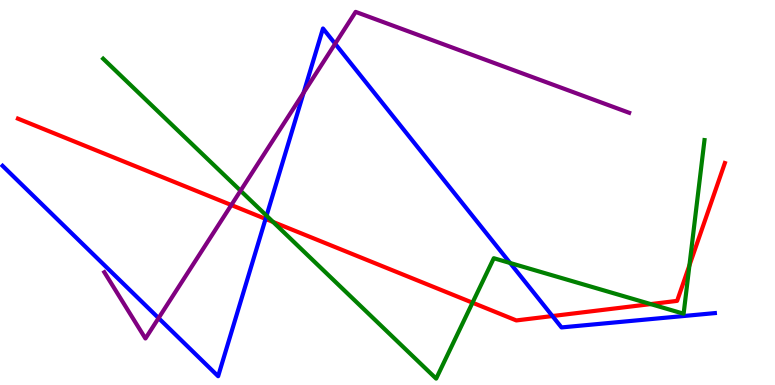[{'lines': ['blue', 'red'], 'intersections': [{'x': 3.43, 'y': 4.31}, {'x': 7.13, 'y': 1.79}]}, {'lines': ['green', 'red'], 'intersections': [{'x': 3.52, 'y': 4.24}, {'x': 6.1, 'y': 2.14}, {'x': 8.4, 'y': 2.1}, {'x': 8.9, 'y': 3.11}]}, {'lines': ['purple', 'red'], 'intersections': [{'x': 2.98, 'y': 4.67}]}, {'lines': ['blue', 'green'], 'intersections': [{'x': 3.44, 'y': 4.4}, {'x': 6.58, 'y': 3.17}]}, {'lines': ['blue', 'purple'], 'intersections': [{'x': 2.05, 'y': 1.74}, {'x': 3.92, 'y': 7.59}, {'x': 4.32, 'y': 8.86}]}, {'lines': ['green', 'purple'], 'intersections': [{'x': 3.1, 'y': 5.05}]}]